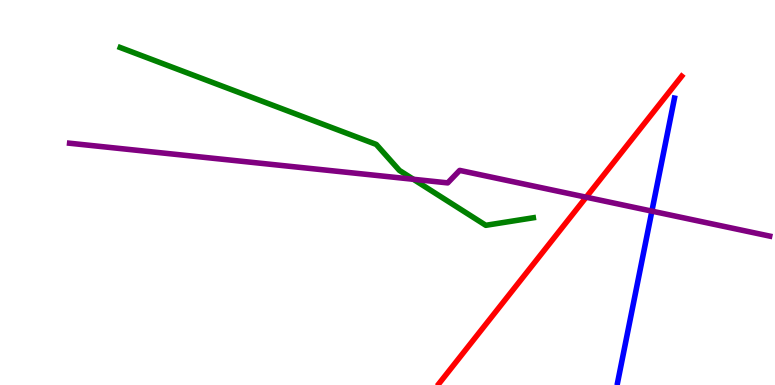[{'lines': ['blue', 'red'], 'intersections': []}, {'lines': ['green', 'red'], 'intersections': []}, {'lines': ['purple', 'red'], 'intersections': [{'x': 7.56, 'y': 4.88}]}, {'lines': ['blue', 'green'], 'intersections': []}, {'lines': ['blue', 'purple'], 'intersections': [{'x': 8.41, 'y': 4.52}]}, {'lines': ['green', 'purple'], 'intersections': [{'x': 5.33, 'y': 5.34}]}]